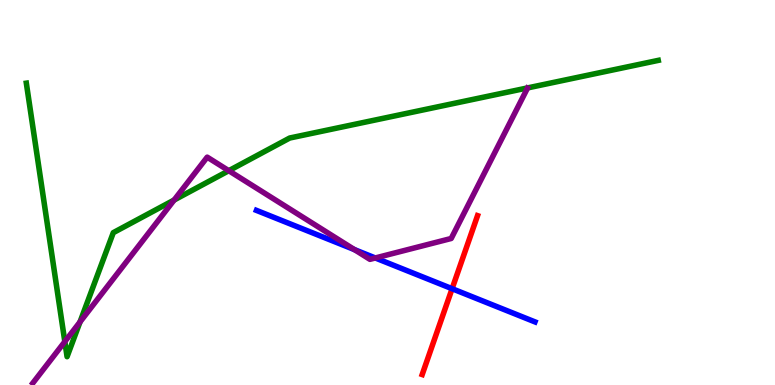[{'lines': ['blue', 'red'], 'intersections': [{'x': 5.83, 'y': 2.5}]}, {'lines': ['green', 'red'], 'intersections': []}, {'lines': ['purple', 'red'], 'intersections': []}, {'lines': ['blue', 'green'], 'intersections': []}, {'lines': ['blue', 'purple'], 'intersections': [{'x': 4.57, 'y': 3.52}, {'x': 4.84, 'y': 3.3}]}, {'lines': ['green', 'purple'], 'intersections': [{'x': 0.836, 'y': 1.13}, {'x': 1.03, 'y': 1.64}, {'x': 2.25, 'y': 4.8}, {'x': 2.95, 'y': 5.57}]}]